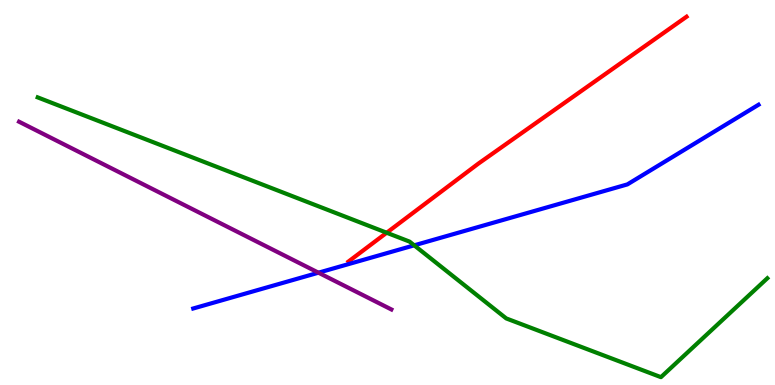[{'lines': ['blue', 'red'], 'intersections': []}, {'lines': ['green', 'red'], 'intersections': [{'x': 4.99, 'y': 3.95}]}, {'lines': ['purple', 'red'], 'intersections': []}, {'lines': ['blue', 'green'], 'intersections': [{'x': 5.34, 'y': 3.63}]}, {'lines': ['blue', 'purple'], 'intersections': [{'x': 4.11, 'y': 2.92}]}, {'lines': ['green', 'purple'], 'intersections': []}]